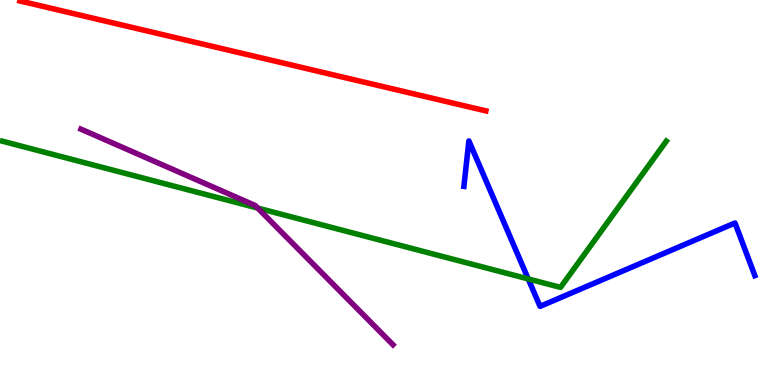[{'lines': ['blue', 'red'], 'intersections': []}, {'lines': ['green', 'red'], 'intersections': []}, {'lines': ['purple', 'red'], 'intersections': []}, {'lines': ['blue', 'green'], 'intersections': [{'x': 6.82, 'y': 2.76}]}, {'lines': ['blue', 'purple'], 'intersections': []}, {'lines': ['green', 'purple'], 'intersections': [{'x': 3.33, 'y': 4.6}]}]